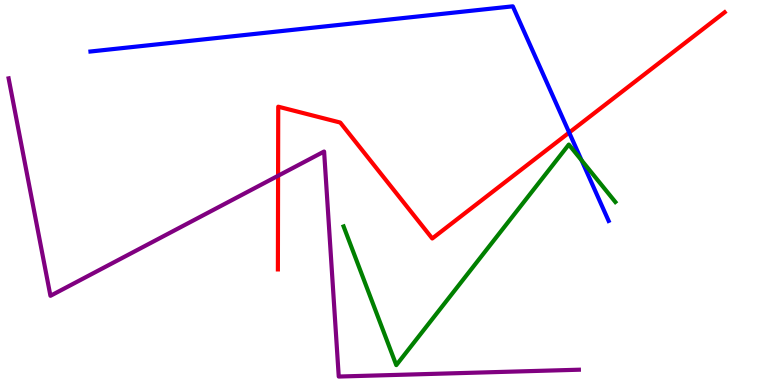[{'lines': ['blue', 'red'], 'intersections': [{'x': 7.34, 'y': 6.56}]}, {'lines': ['green', 'red'], 'intersections': []}, {'lines': ['purple', 'red'], 'intersections': [{'x': 3.59, 'y': 5.43}]}, {'lines': ['blue', 'green'], 'intersections': [{'x': 7.5, 'y': 5.84}]}, {'lines': ['blue', 'purple'], 'intersections': []}, {'lines': ['green', 'purple'], 'intersections': []}]